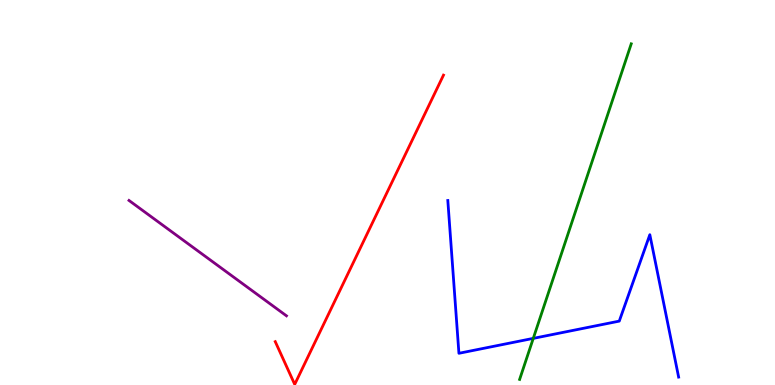[{'lines': ['blue', 'red'], 'intersections': []}, {'lines': ['green', 'red'], 'intersections': []}, {'lines': ['purple', 'red'], 'intersections': []}, {'lines': ['blue', 'green'], 'intersections': [{'x': 6.88, 'y': 1.21}]}, {'lines': ['blue', 'purple'], 'intersections': []}, {'lines': ['green', 'purple'], 'intersections': []}]